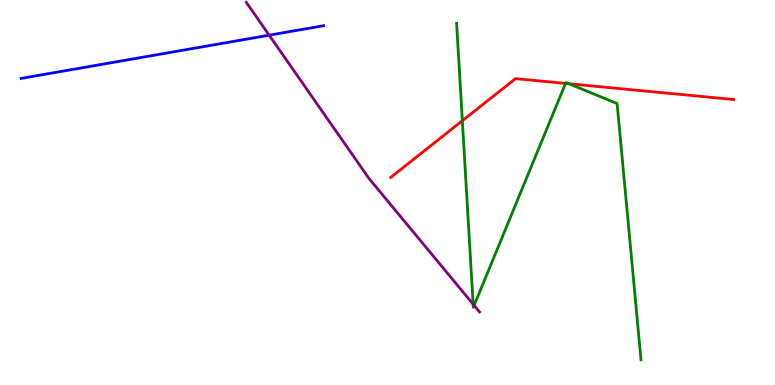[{'lines': ['blue', 'red'], 'intersections': []}, {'lines': ['green', 'red'], 'intersections': [{'x': 5.97, 'y': 6.86}, {'x': 7.3, 'y': 7.83}, {'x': 7.34, 'y': 7.82}]}, {'lines': ['purple', 'red'], 'intersections': []}, {'lines': ['blue', 'green'], 'intersections': []}, {'lines': ['blue', 'purple'], 'intersections': [{'x': 3.47, 'y': 9.09}]}, {'lines': ['green', 'purple'], 'intersections': [{'x': 6.11, 'y': 2.1}, {'x': 6.12, 'y': 2.07}]}]